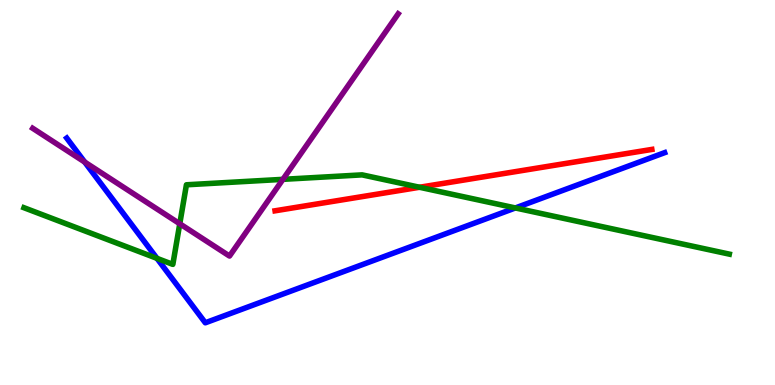[{'lines': ['blue', 'red'], 'intersections': []}, {'lines': ['green', 'red'], 'intersections': [{'x': 5.41, 'y': 5.14}]}, {'lines': ['purple', 'red'], 'intersections': []}, {'lines': ['blue', 'green'], 'intersections': [{'x': 2.03, 'y': 3.29}, {'x': 6.65, 'y': 4.6}]}, {'lines': ['blue', 'purple'], 'intersections': [{'x': 1.09, 'y': 5.79}]}, {'lines': ['green', 'purple'], 'intersections': [{'x': 2.32, 'y': 4.19}, {'x': 3.65, 'y': 5.34}]}]